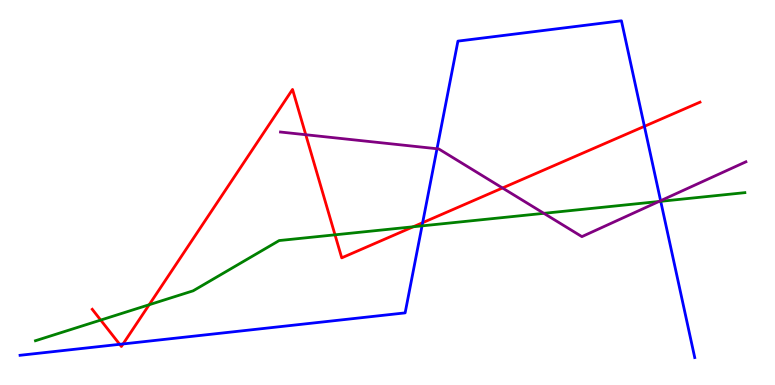[{'lines': ['blue', 'red'], 'intersections': [{'x': 1.54, 'y': 1.06}, {'x': 1.59, 'y': 1.07}, {'x': 5.45, 'y': 4.22}, {'x': 8.31, 'y': 6.72}]}, {'lines': ['green', 'red'], 'intersections': [{'x': 1.3, 'y': 1.69}, {'x': 1.92, 'y': 2.08}, {'x': 4.32, 'y': 3.9}, {'x': 5.33, 'y': 4.11}]}, {'lines': ['purple', 'red'], 'intersections': [{'x': 3.95, 'y': 6.5}, {'x': 6.48, 'y': 5.12}]}, {'lines': ['blue', 'green'], 'intersections': [{'x': 5.45, 'y': 4.13}, {'x': 8.53, 'y': 4.77}]}, {'lines': ['blue', 'purple'], 'intersections': [{'x': 5.64, 'y': 6.14}, {'x': 8.52, 'y': 4.79}]}, {'lines': ['green', 'purple'], 'intersections': [{'x': 7.02, 'y': 4.46}, {'x': 8.5, 'y': 4.77}]}]